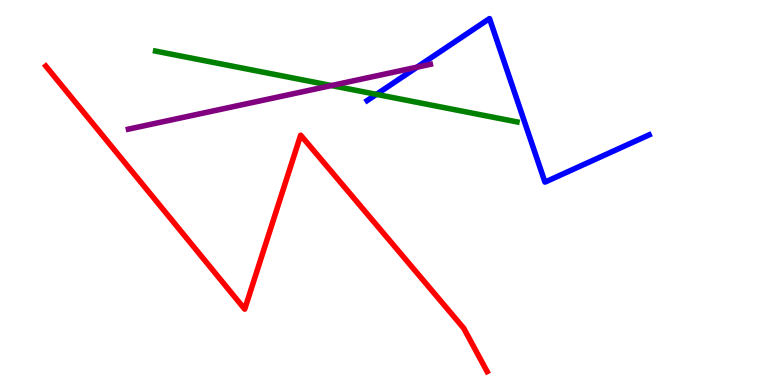[{'lines': ['blue', 'red'], 'intersections': []}, {'lines': ['green', 'red'], 'intersections': []}, {'lines': ['purple', 'red'], 'intersections': []}, {'lines': ['blue', 'green'], 'intersections': [{'x': 4.86, 'y': 7.55}]}, {'lines': ['blue', 'purple'], 'intersections': [{'x': 5.38, 'y': 8.26}]}, {'lines': ['green', 'purple'], 'intersections': [{'x': 4.28, 'y': 7.78}]}]